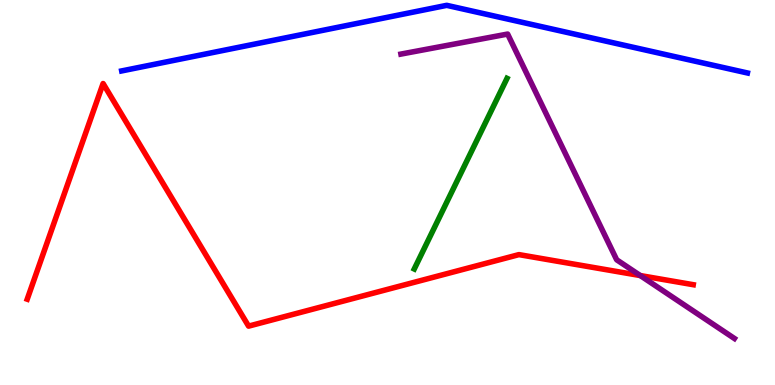[{'lines': ['blue', 'red'], 'intersections': []}, {'lines': ['green', 'red'], 'intersections': []}, {'lines': ['purple', 'red'], 'intersections': [{'x': 8.26, 'y': 2.84}]}, {'lines': ['blue', 'green'], 'intersections': []}, {'lines': ['blue', 'purple'], 'intersections': []}, {'lines': ['green', 'purple'], 'intersections': []}]